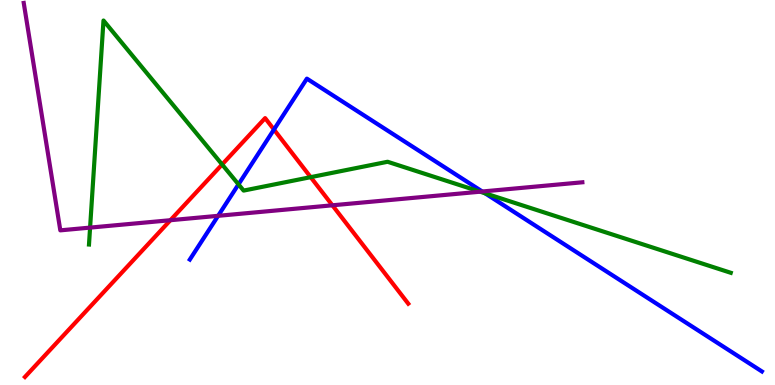[{'lines': ['blue', 'red'], 'intersections': [{'x': 3.53, 'y': 6.64}]}, {'lines': ['green', 'red'], 'intersections': [{'x': 2.87, 'y': 5.73}, {'x': 4.01, 'y': 5.4}]}, {'lines': ['purple', 'red'], 'intersections': [{'x': 2.2, 'y': 4.28}, {'x': 4.29, 'y': 4.67}]}, {'lines': ['blue', 'green'], 'intersections': [{'x': 3.08, 'y': 5.21}, {'x': 6.26, 'y': 4.98}]}, {'lines': ['blue', 'purple'], 'intersections': [{'x': 2.81, 'y': 4.39}, {'x': 6.22, 'y': 5.03}]}, {'lines': ['green', 'purple'], 'intersections': [{'x': 1.16, 'y': 4.09}, {'x': 6.2, 'y': 5.02}]}]